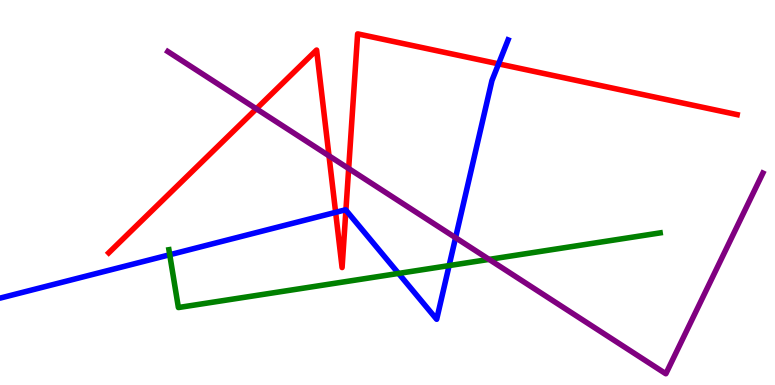[{'lines': ['blue', 'red'], 'intersections': [{'x': 4.33, 'y': 4.48}, {'x': 4.46, 'y': 4.54}, {'x': 6.43, 'y': 8.34}]}, {'lines': ['green', 'red'], 'intersections': []}, {'lines': ['purple', 'red'], 'intersections': [{'x': 3.31, 'y': 7.17}, {'x': 4.25, 'y': 5.95}, {'x': 4.5, 'y': 5.62}]}, {'lines': ['blue', 'green'], 'intersections': [{'x': 2.19, 'y': 3.38}, {'x': 5.14, 'y': 2.9}, {'x': 5.79, 'y': 3.1}]}, {'lines': ['blue', 'purple'], 'intersections': [{'x': 5.88, 'y': 3.83}]}, {'lines': ['green', 'purple'], 'intersections': [{'x': 6.31, 'y': 3.26}]}]